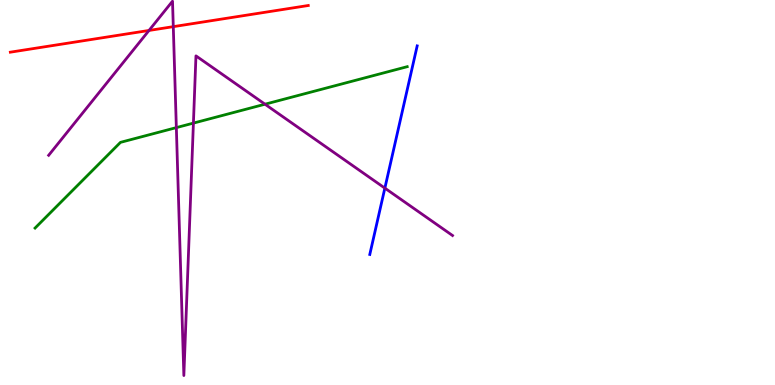[{'lines': ['blue', 'red'], 'intersections': []}, {'lines': ['green', 'red'], 'intersections': []}, {'lines': ['purple', 'red'], 'intersections': [{'x': 1.92, 'y': 9.21}, {'x': 2.24, 'y': 9.31}]}, {'lines': ['blue', 'green'], 'intersections': []}, {'lines': ['blue', 'purple'], 'intersections': [{'x': 4.97, 'y': 5.11}]}, {'lines': ['green', 'purple'], 'intersections': [{'x': 2.28, 'y': 6.69}, {'x': 2.5, 'y': 6.8}, {'x': 3.42, 'y': 7.29}]}]